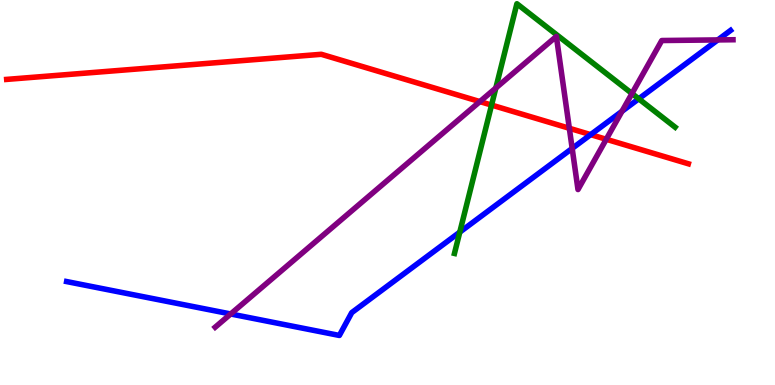[{'lines': ['blue', 'red'], 'intersections': [{'x': 7.62, 'y': 6.5}]}, {'lines': ['green', 'red'], 'intersections': [{'x': 6.34, 'y': 7.27}]}, {'lines': ['purple', 'red'], 'intersections': [{'x': 6.19, 'y': 7.36}, {'x': 7.35, 'y': 6.67}, {'x': 7.82, 'y': 6.38}]}, {'lines': ['blue', 'green'], 'intersections': [{'x': 5.93, 'y': 3.97}, {'x': 8.24, 'y': 7.43}]}, {'lines': ['blue', 'purple'], 'intersections': [{'x': 2.98, 'y': 1.84}, {'x': 7.38, 'y': 6.15}, {'x': 8.03, 'y': 7.11}, {'x': 9.26, 'y': 8.96}]}, {'lines': ['green', 'purple'], 'intersections': [{'x': 6.4, 'y': 7.71}, {'x': 8.15, 'y': 7.57}]}]